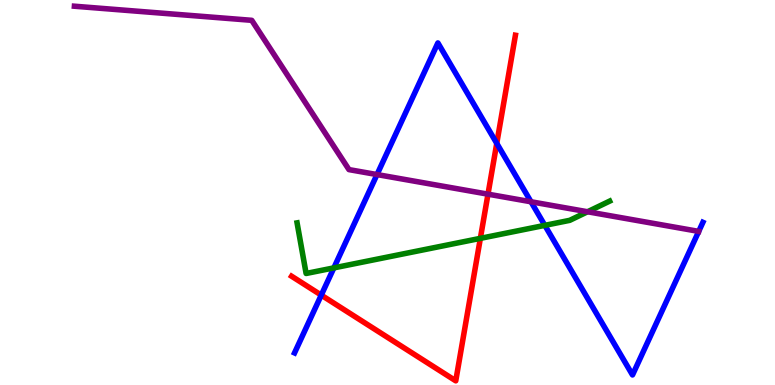[{'lines': ['blue', 'red'], 'intersections': [{'x': 4.15, 'y': 2.33}, {'x': 6.41, 'y': 6.28}]}, {'lines': ['green', 'red'], 'intersections': [{'x': 6.2, 'y': 3.81}]}, {'lines': ['purple', 'red'], 'intersections': [{'x': 6.3, 'y': 4.96}]}, {'lines': ['blue', 'green'], 'intersections': [{'x': 4.31, 'y': 3.04}, {'x': 7.03, 'y': 4.15}]}, {'lines': ['blue', 'purple'], 'intersections': [{'x': 4.86, 'y': 5.47}, {'x': 6.85, 'y': 4.76}]}, {'lines': ['green', 'purple'], 'intersections': [{'x': 7.58, 'y': 4.5}]}]